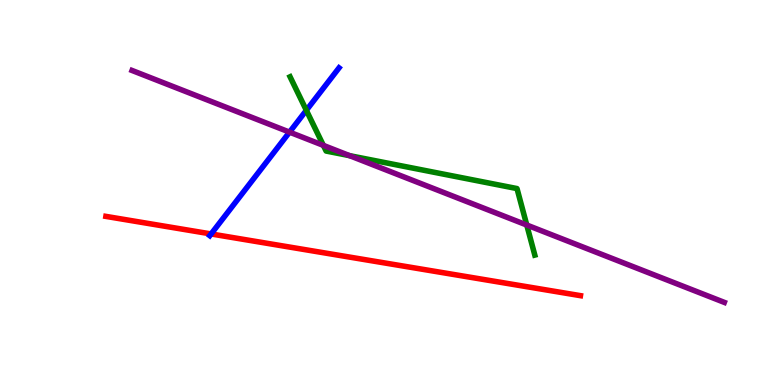[{'lines': ['blue', 'red'], 'intersections': [{'x': 2.72, 'y': 3.92}]}, {'lines': ['green', 'red'], 'intersections': []}, {'lines': ['purple', 'red'], 'intersections': []}, {'lines': ['blue', 'green'], 'intersections': [{'x': 3.95, 'y': 7.13}]}, {'lines': ['blue', 'purple'], 'intersections': [{'x': 3.74, 'y': 6.57}]}, {'lines': ['green', 'purple'], 'intersections': [{'x': 4.17, 'y': 6.22}, {'x': 4.51, 'y': 5.96}, {'x': 6.8, 'y': 4.16}]}]